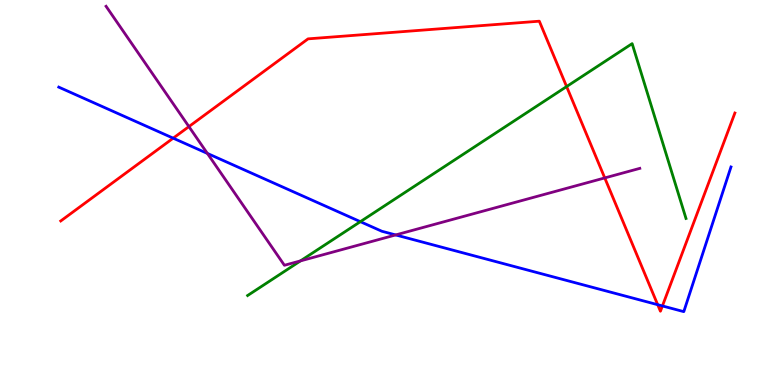[{'lines': ['blue', 'red'], 'intersections': [{'x': 2.23, 'y': 6.41}, {'x': 8.49, 'y': 2.09}, {'x': 8.55, 'y': 2.05}]}, {'lines': ['green', 'red'], 'intersections': [{'x': 7.31, 'y': 7.75}]}, {'lines': ['purple', 'red'], 'intersections': [{'x': 2.44, 'y': 6.71}, {'x': 7.8, 'y': 5.38}]}, {'lines': ['blue', 'green'], 'intersections': [{'x': 4.65, 'y': 4.24}]}, {'lines': ['blue', 'purple'], 'intersections': [{'x': 2.68, 'y': 6.01}, {'x': 5.11, 'y': 3.9}]}, {'lines': ['green', 'purple'], 'intersections': [{'x': 3.88, 'y': 3.22}]}]